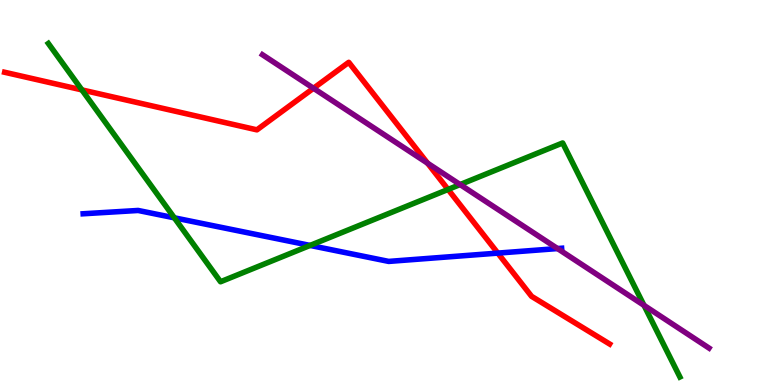[{'lines': ['blue', 'red'], 'intersections': [{'x': 6.42, 'y': 3.43}]}, {'lines': ['green', 'red'], 'intersections': [{'x': 1.06, 'y': 7.66}, {'x': 5.78, 'y': 5.08}]}, {'lines': ['purple', 'red'], 'intersections': [{'x': 4.05, 'y': 7.71}, {'x': 5.52, 'y': 5.76}]}, {'lines': ['blue', 'green'], 'intersections': [{'x': 2.25, 'y': 4.34}, {'x': 4.0, 'y': 3.63}]}, {'lines': ['blue', 'purple'], 'intersections': [{'x': 7.19, 'y': 3.54}]}, {'lines': ['green', 'purple'], 'intersections': [{'x': 5.94, 'y': 5.21}, {'x': 8.31, 'y': 2.07}]}]